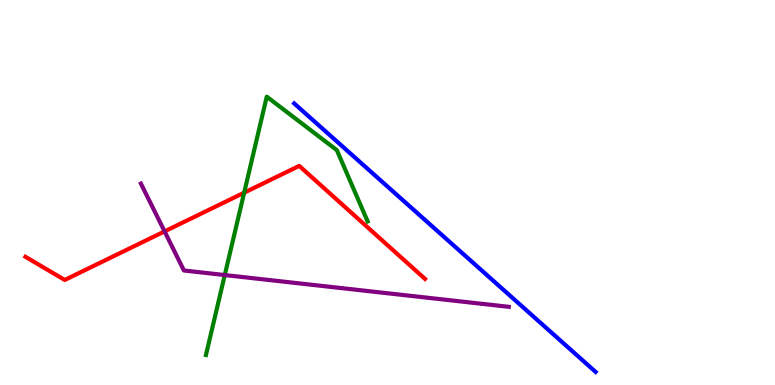[{'lines': ['blue', 'red'], 'intersections': []}, {'lines': ['green', 'red'], 'intersections': [{'x': 3.15, 'y': 5.0}]}, {'lines': ['purple', 'red'], 'intersections': [{'x': 2.12, 'y': 3.99}]}, {'lines': ['blue', 'green'], 'intersections': []}, {'lines': ['blue', 'purple'], 'intersections': []}, {'lines': ['green', 'purple'], 'intersections': [{'x': 2.9, 'y': 2.86}]}]